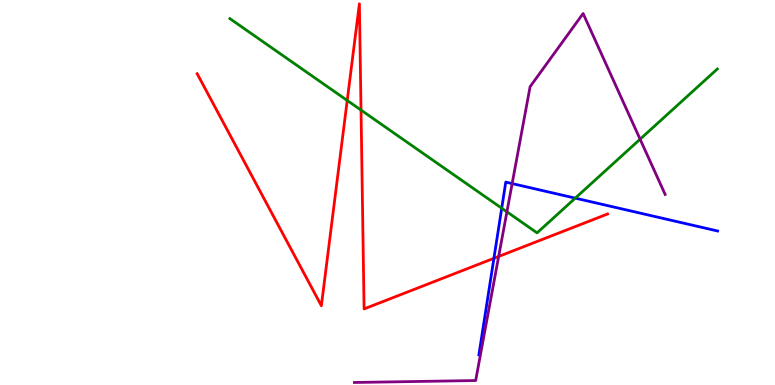[{'lines': ['blue', 'red'], 'intersections': [{'x': 6.37, 'y': 3.29}]}, {'lines': ['green', 'red'], 'intersections': [{'x': 4.48, 'y': 7.39}, {'x': 4.66, 'y': 7.14}]}, {'lines': ['purple', 'red'], 'intersections': [{'x': 6.43, 'y': 3.34}]}, {'lines': ['blue', 'green'], 'intersections': [{'x': 6.47, 'y': 4.59}, {'x': 7.42, 'y': 4.85}]}, {'lines': ['blue', 'purple'], 'intersections': [{'x': 6.61, 'y': 5.23}]}, {'lines': ['green', 'purple'], 'intersections': [{'x': 6.54, 'y': 4.5}, {'x': 8.26, 'y': 6.38}]}]